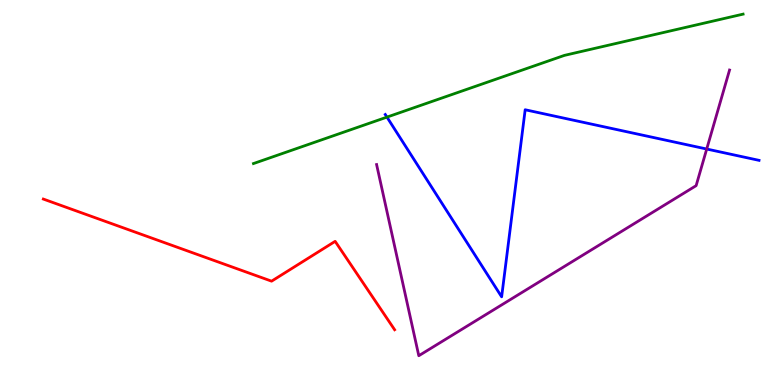[{'lines': ['blue', 'red'], 'intersections': []}, {'lines': ['green', 'red'], 'intersections': []}, {'lines': ['purple', 'red'], 'intersections': []}, {'lines': ['blue', 'green'], 'intersections': [{'x': 4.99, 'y': 6.96}]}, {'lines': ['blue', 'purple'], 'intersections': [{'x': 9.12, 'y': 6.13}]}, {'lines': ['green', 'purple'], 'intersections': []}]